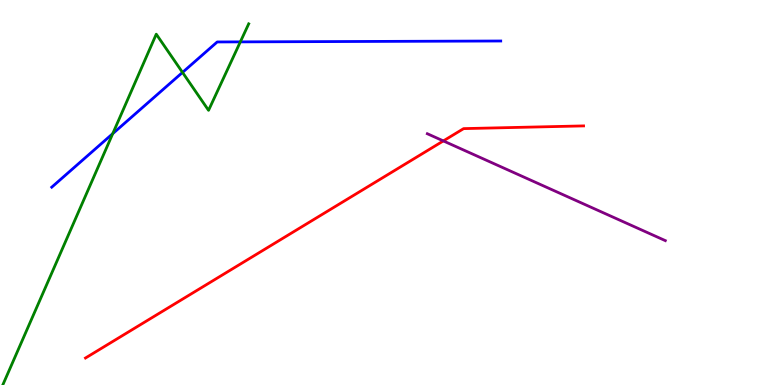[{'lines': ['blue', 'red'], 'intersections': []}, {'lines': ['green', 'red'], 'intersections': []}, {'lines': ['purple', 'red'], 'intersections': [{'x': 5.72, 'y': 6.34}]}, {'lines': ['blue', 'green'], 'intersections': [{'x': 1.45, 'y': 6.53}, {'x': 2.36, 'y': 8.12}, {'x': 3.1, 'y': 8.91}]}, {'lines': ['blue', 'purple'], 'intersections': []}, {'lines': ['green', 'purple'], 'intersections': []}]